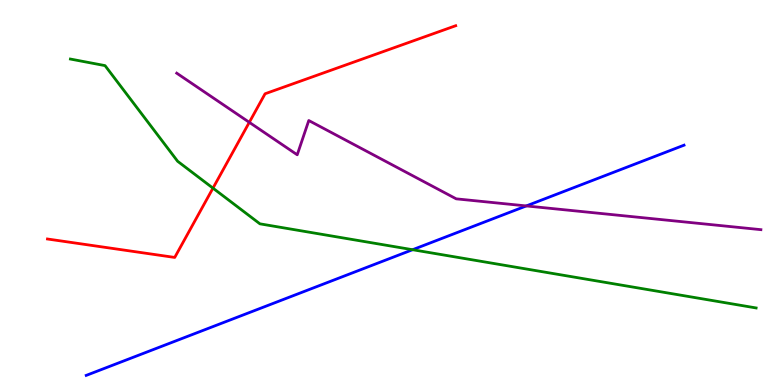[{'lines': ['blue', 'red'], 'intersections': []}, {'lines': ['green', 'red'], 'intersections': [{'x': 2.75, 'y': 5.11}]}, {'lines': ['purple', 'red'], 'intersections': [{'x': 3.22, 'y': 6.82}]}, {'lines': ['blue', 'green'], 'intersections': [{'x': 5.32, 'y': 3.51}]}, {'lines': ['blue', 'purple'], 'intersections': [{'x': 6.79, 'y': 4.65}]}, {'lines': ['green', 'purple'], 'intersections': []}]